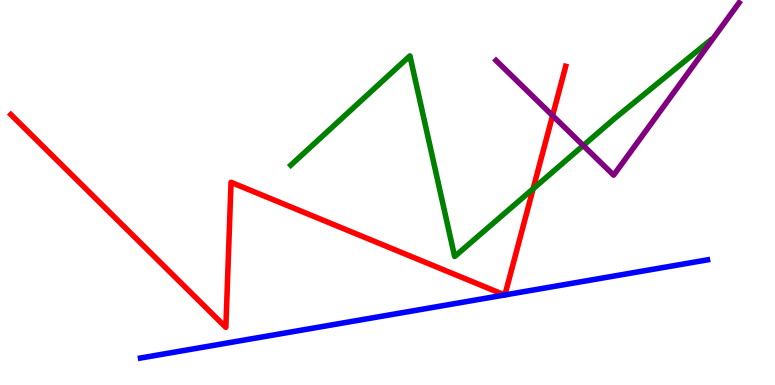[{'lines': ['blue', 'red'], 'intersections': [{'x': 6.51, 'y': 2.34}, {'x': 6.51, 'y': 2.34}]}, {'lines': ['green', 'red'], 'intersections': [{'x': 6.88, 'y': 5.1}]}, {'lines': ['purple', 'red'], 'intersections': [{'x': 7.13, 'y': 7.0}]}, {'lines': ['blue', 'green'], 'intersections': []}, {'lines': ['blue', 'purple'], 'intersections': []}, {'lines': ['green', 'purple'], 'intersections': [{'x': 7.53, 'y': 6.22}]}]